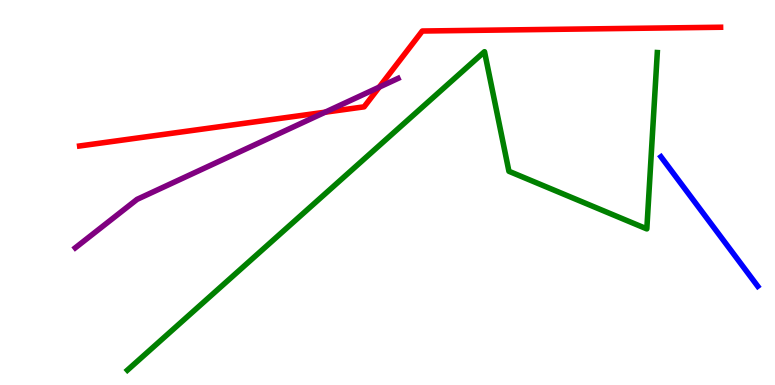[{'lines': ['blue', 'red'], 'intersections': []}, {'lines': ['green', 'red'], 'intersections': []}, {'lines': ['purple', 'red'], 'intersections': [{'x': 4.2, 'y': 7.09}, {'x': 4.89, 'y': 7.74}]}, {'lines': ['blue', 'green'], 'intersections': []}, {'lines': ['blue', 'purple'], 'intersections': []}, {'lines': ['green', 'purple'], 'intersections': []}]